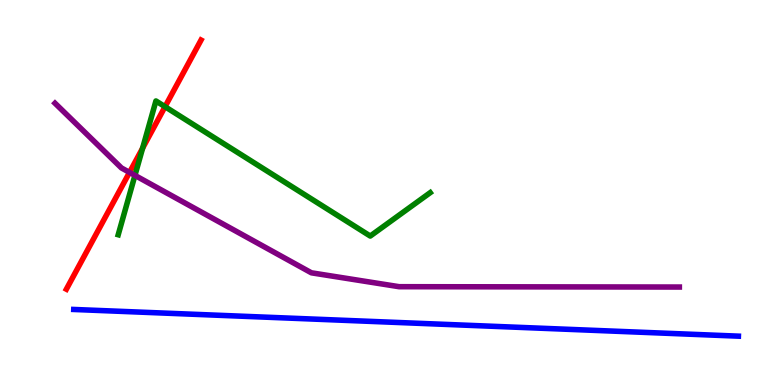[{'lines': ['blue', 'red'], 'intersections': []}, {'lines': ['green', 'red'], 'intersections': [{'x': 1.84, 'y': 6.15}, {'x': 2.13, 'y': 7.23}]}, {'lines': ['purple', 'red'], 'intersections': [{'x': 1.67, 'y': 5.52}]}, {'lines': ['blue', 'green'], 'intersections': []}, {'lines': ['blue', 'purple'], 'intersections': []}, {'lines': ['green', 'purple'], 'intersections': [{'x': 1.74, 'y': 5.44}]}]